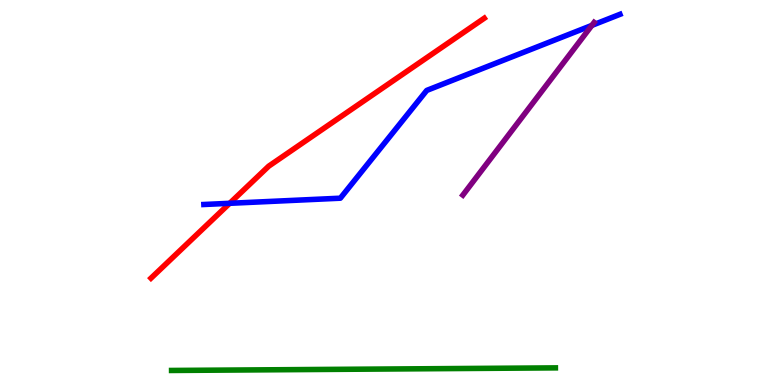[{'lines': ['blue', 'red'], 'intersections': [{'x': 2.96, 'y': 4.72}]}, {'lines': ['green', 'red'], 'intersections': []}, {'lines': ['purple', 'red'], 'intersections': []}, {'lines': ['blue', 'green'], 'intersections': []}, {'lines': ['blue', 'purple'], 'intersections': [{'x': 7.64, 'y': 9.34}]}, {'lines': ['green', 'purple'], 'intersections': []}]